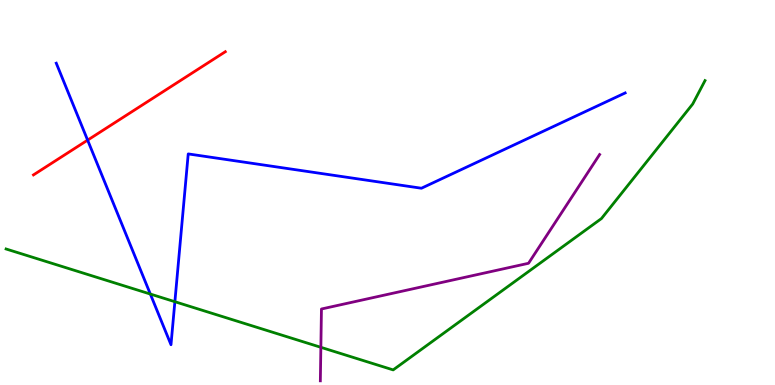[{'lines': ['blue', 'red'], 'intersections': [{'x': 1.13, 'y': 6.36}]}, {'lines': ['green', 'red'], 'intersections': []}, {'lines': ['purple', 'red'], 'intersections': []}, {'lines': ['blue', 'green'], 'intersections': [{'x': 1.94, 'y': 2.36}, {'x': 2.26, 'y': 2.16}]}, {'lines': ['blue', 'purple'], 'intersections': []}, {'lines': ['green', 'purple'], 'intersections': [{'x': 4.14, 'y': 0.979}]}]